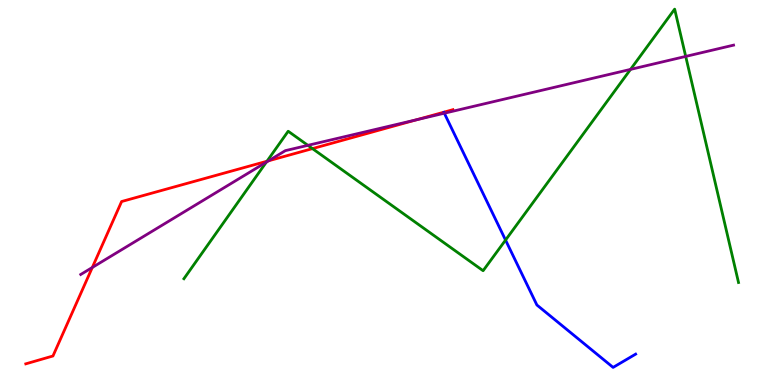[{'lines': ['blue', 'red'], 'intersections': []}, {'lines': ['green', 'red'], 'intersections': [{'x': 3.44, 'y': 5.81}, {'x': 4.03, 'y': 6.14}]}, {'lines': ['purple', 'red'], 'intersections': [{'x': 1.19, 'y': 3.05}, {'x': 3.47, 'y': 5.82}, {'x': 5.38, 'y': 6.89}]}, {'lines': ['blue', 'green'], 'intersections': [{'x': 6.52, 'y': 3.76}]}, {'lines': ['blue', 'purple'], 'intersections': [{'x': 5.73, 'y': 7.06}]}, {'lines': ['green', 'purple'], 'intersections': [{'x': 3.44, 'y': 5.79}, {'x': 3.97, 'y': 6.23}, {'x': 8.14, 'y': 8.2}, {'x': 8.85, 'y': 8.53}]}]